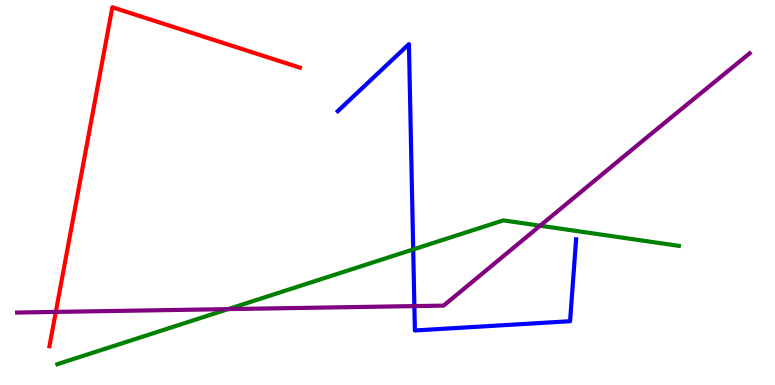[{'lines': ['blue', 'red'], 'intersections': []}, {'lines': ['green', 'red'], 'intersections': []}, {'lines': ['purple', 'red'], 'intersections': [{'x': 0.72, 'y': 1.9}]}, {'lines': ['blue', 'green'], 'intersections': [{'x': 5.33, 'y': 3.52}]}, {'lines': ['blue', 'purple'], 'intersections': [{'x': 5.35, 'y': 2.05}]}, {'lines': ['green', 'purple'], 'intersections': [{'x': 2.94, 'y': 1.97}, {'x': 6.97, 'y': 4.14}]}]